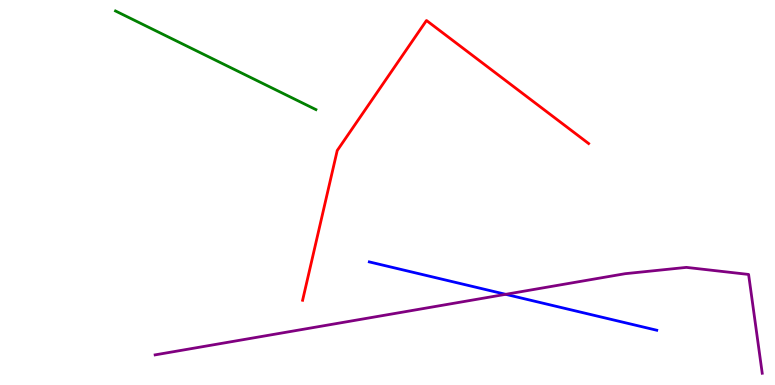[{'lines': ['blue', 'red'], 'intersections': []}, {'lines': ['green', 'red'], 'intersections': []}, {'lines': ['purple', 'red'], 'intersections': []}, {'lines': ['blue', 'green'], 'intersections': []}, {'lines': ['blue', 'purple'], 'intersections': [{'x': 6.53, 'y': 2.36}]}, {'lines': ['green', 'purple'], 'intersections': []}]